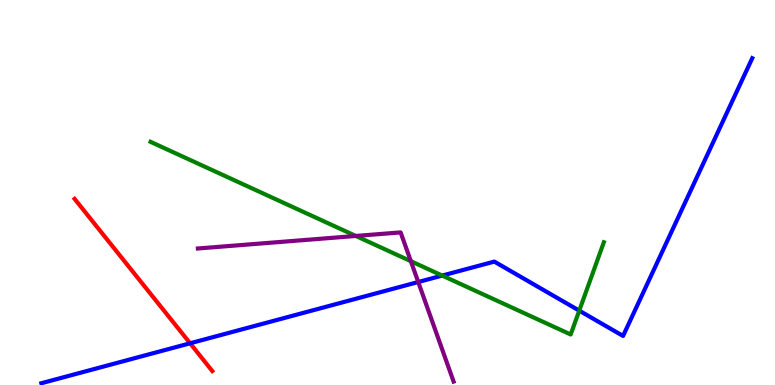[{'lines': ['blue', 'red'], 'intersections': [{'x': 2.45, 'y': 1.08}]}, {'lines': ['green', 'red'], 'intersections': []}, {'lines': ['purple', 'red'], 'intersections': []}, {'lines': ['blue', 'green'], 'intersections': [{'x': 5.71, 'y': 2.84}, {'x': 7.47, 'y': 1.93}]}, {'lines': ['blue', 'purple'], 'intersections': [{'x': 5.4, 'y': 2.67}]}, {'lines': ['green', 'purple'], 'intersections': [{'x': 4.59, 'y': 3.87}, {'x': 5.3, 'y': 3.22}]}]